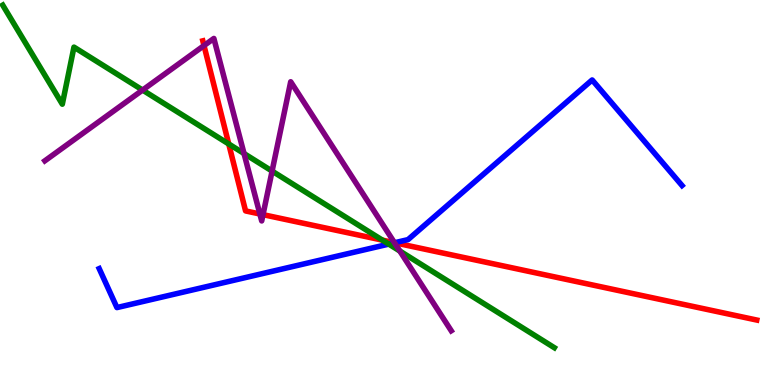[{'lines': ['blue', 'red'], 'intersections': [{'x': 5.09, 'y': 3.69}]}, {'lines': ['green', 'red'], 'intersections': [{'x': 2.95, 'y': 6.26}, {'x': 4.93, 'y': 3.76}]}, {'lines': ['purple', 'red'], 'intersections': [{'x': 2.63, 'y': 8.82}, {'x': 3.35, 'y': 4.44}, {'x': 3.39, 'y': 4.42}, {'x': 5.09, 'y': 3.7}]}, {'lines': ['blue', 'green'], 'intersections': [{'x': 5.02, 'y': 3.66}]}, {'lines': ['blue', 'purple'], 'intersections': [{'x': 5.09, 'y': 3.69}]}, {'lines': ['green', 'purple'], 'intersections': [{'x': 1.84, 'y': 7.66}, {'x': 3.15, 'y': 6.01}, {'x': 3.51, 'y': 5.56}, {'x': 5.16, 'y': 3.48}]}]